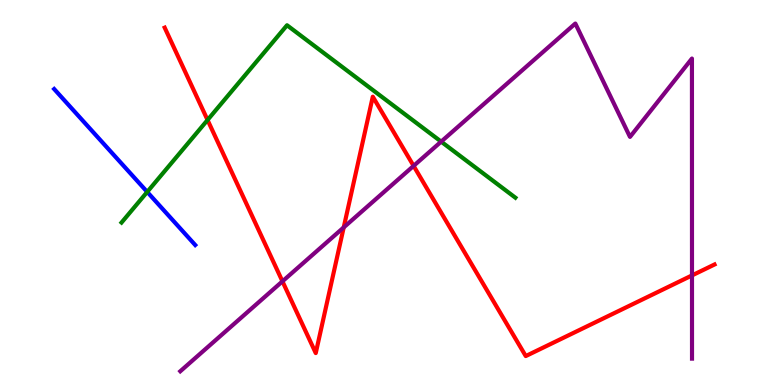[{'lines': ['blue', 'red'], 'intersections': []}, {'lines': ['green', 'red'], 'intersections': [{'x': 2.68, 'y': 6.88}]}, {'lines': ['purple', 'red'], 'intersections': [{'x': 3.64, 'y': 2.69}, {'x': 4.44, 'y': 4.09}, {'x': 5.34, 'y': 5.69}, {'x': 8.93, 'y': 2.85}]}, {'lines': ['blue', 'green'], 'intersections': [{'x': 1.9, 'y': 5.01}]}, {'lines': ['blue', 'purple'], 'intersections': []}, {'lines': ['green', 'purple'], 'intersections': [{'x': 5.69, 'y': 6.32}]}]